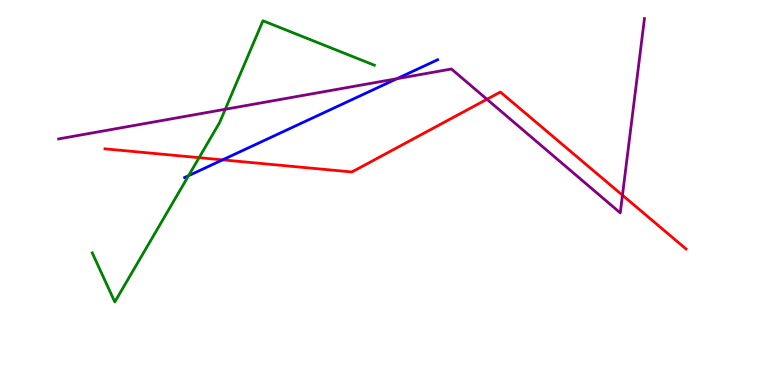[{'lines': ['blue', 'red'], 'intersections': [{'x': 2.87, 'y': 5.85}]}, {'lines': ['green', 'red'], 'intersections': [{'x': 2.57, 'y': 5.91}]}, {'lines': ['purple', 'red'], 'intersections': [{'x': 6.28, 'y': 7.42}, {'x': 8.03, 'y': 4.93}]}, {'lines': ['blue', 'green'], 'intersections': [{'x': 2.43, 'y': 5.44}]}, {'lines': ['blue', 'purple'], 'intersections': [{'x': 5.12, 'y': 7.96}]}, {'lines': ['green', 'purple'], 'intersections': [{'x': 2.91, 'y': 7.16}]}]